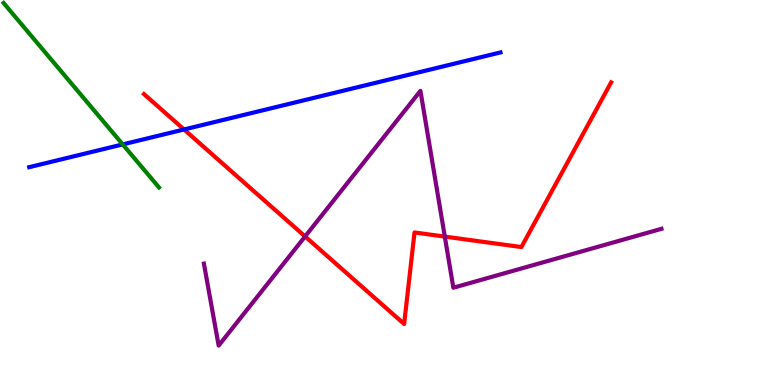[{'lines': ['blue', 'red'], 'intersections': [{'x': 2.37, 'y': 6.64}]}, {'lines': ['green', 'red'], 'intersections': []}, {'lines': ['purple', 'red'], 'intersections': [{'x': 3.94, 'y': 3.86}, {'x': 5.74, 'y': 3.85}]}, {'lines': ['blue', 'green'], 'intersections': [{'x': 1.58, 'y': 6.25}]}, {'lines': ['blue', 'purple'], 'intersections': []}, {'lines': ['green', 'purple'], 'intersections': []}]